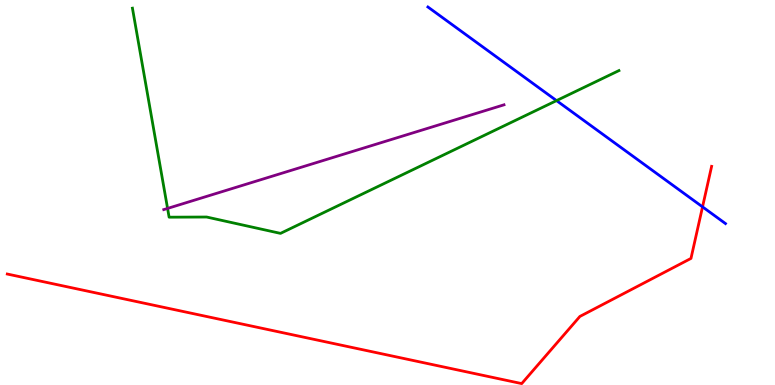[{'lines': ['blue', 'red'], 'intersections': [{'x': 9.06, 'y': 4.63}]}, {'lines': ['green', 'red'], 'intersections': []}, {'lines': ['purple', 'red'], 'intersections': []}, {'lines': ['blue', 'green'], 'intersections': [{'x': 7.18, 'y': 7.39}]}, {'lines': ['blue', 'purple'], 'intersections': []}, {'lines': ['green', 'purple'], 'intersections': [{'x': 2.16, 'y': 4.59}]}]